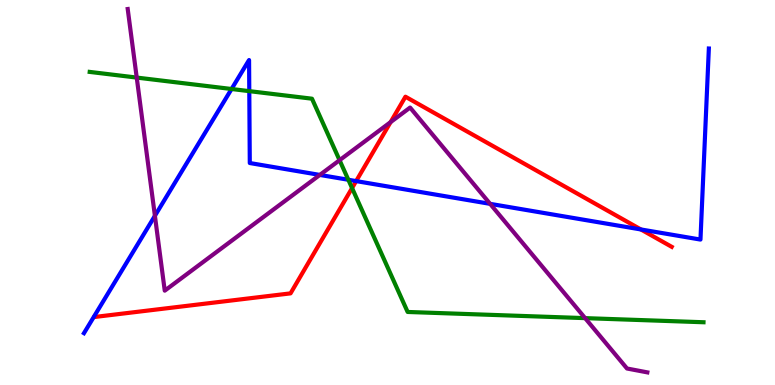[{'lines': ['blue', 'red'], 'intersections': [{'x': 4.6, 'y': 5.3}, {'x': 8.27, 'y': 4.04}]}, {'lines': ['green', 'red'], 'intersections': [{'x': 4.54, 'y': 5.12}]}, {'lines': ['purple', 'red'], 'intersections': [{'x': 5.04, 'y': 6.83}]}, {'lines': ['blue', 'green'], 'intersections': [{'x': 2.99, 'y': 7.69}, {'x': 3.22, 'y': 7.63}, {'x': 4.49, 'y': 5.33}]}, {'lines': ['blue', 'purple'], 'intersections': [{'x': 2.0, 'y': 4.39}, {'x': 4.13, 'y': 5.46}, {'x': 6.32, 'y': 4.71}]}, {'lines': ['green', 'purple'], 'intersections': [{'x': 1.76, 'y': 7.99}, {'x': 4.38, 'y': 5.84}, {'x': 7.55, 'y': 1.74}]}]